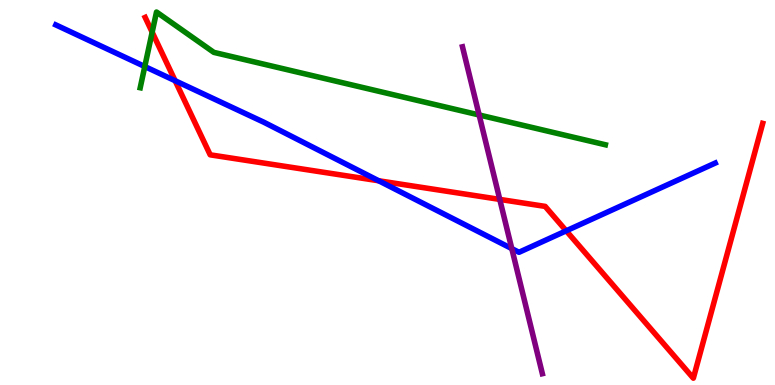[{'lines': ['blue', 'red'], 'intersections': [{'x': 2.26, 'y': 7.9}, {'x': 4.89, 'y': 5.3}, {'x': 7.31, 'y': 4.0}]}, {'lines': ['green', 'red'], 'intersections': [{'x': 1.96, 'y': 9.16}]}, {'lines': ['purple', 'red'], 'intersections': [{'x': 6.45, 'y': 4.82}]}, {'lines': ['blue', 'green'], 'intersections': [{'x': 1.87, 'y': 8.27}]}, {'lines': ['blue', 'purple'], 'intersections': [{'x': 6.6, 'y': 3.54}]}, {'lines': ['green', 'purple'], 'intersections': [{'x': 6.18, 'y': 7.01}]}]